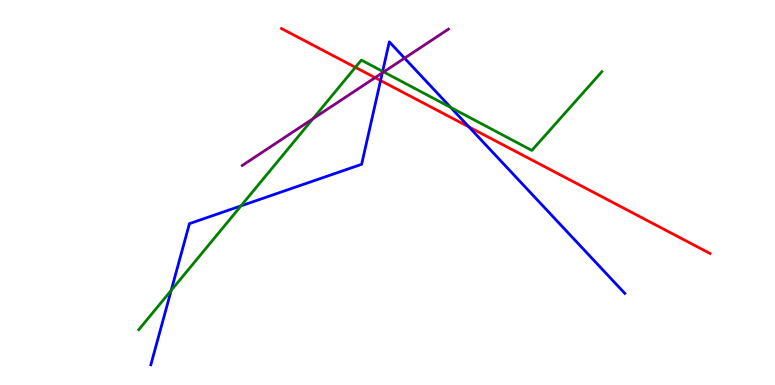[{'lines': ['blue', 'red'], 'intersections': [{'x': 4.91, 'y': 7.91}, {'x': 6.05, 'y': 6.7}]}, {'lines': ['green', 'red'], 'intersections': [{'x': 4.59, 'y': 8.25}]}, {'lines': ['purple', 'red'], 'intersections': [{'x': 4.84, 'y': 7.98}]}, {'lines': ['blue', 'green'], 'intersections': [{'x': 2.21, 'y': 2.46}, {'x': 3.11, 'y': 4.65}, {'x': 4.94, 'y': 8.15}, {'x': 5.82, 'y': 7.21}]}, {'lines': ['blue', 'purple'], 'intersections': [{'x': 4.93, 'y': 8.11}, {'x': 5.22, 'y': 8.49}]}, {'lines': ['green', 'purple'], 'intersections': [{'x': 4.04, 'y': 6.92}, {'x': 4.95, 'y': 8.13}]}]